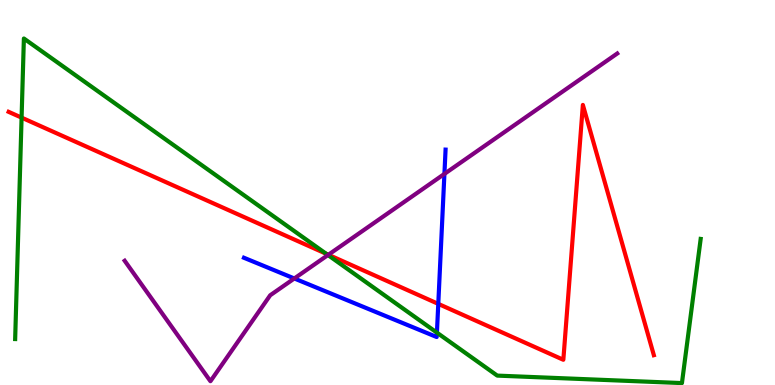[{'lines': ['blue', 'red'], 'intersections': [{'x': 5.66, 'y': 2.11}]}, {'lines': ['green', 'red'], 'intersections': [{'x': 0.279, 'y': 6.94}, {'x': 4.21, 'y': 3.41}]}, {'lines': ['purple', 'red'], 'intersections': [{'x': 4.24, 'y': 3.38}]}, {'lines': ['blue', 'green'], 'intersections': [{'x': 5.64, 'y': 1.36}]}, {'lines': ['blue', 'purple'], 'intersections': [{'x': 3.8, 'y': 2.77}, {'x': 5.73, 'y': 5.48}]}, {'lines': ['green', 'purple'], 'intersections': [{'x': 4.23, 'y': 3.38}]}]